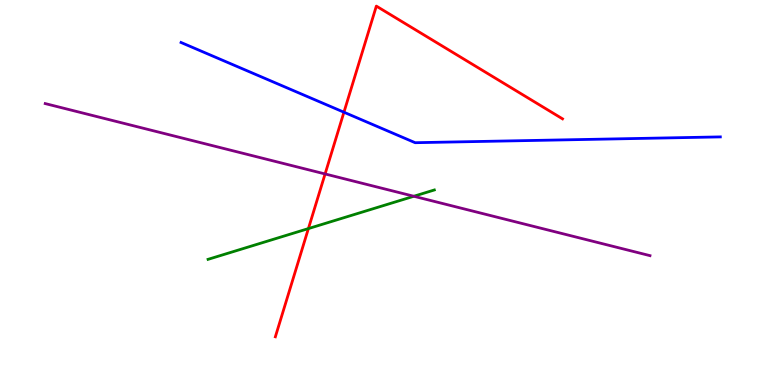[{'lines': ['blue', 'red'], 'intersections': [{'x': 4.44, 'y': 7.09}]}, {'lines': ['green', 'red'], 'intersections': [{'x': 3.98, 'y': 4.06}]}, {'lines': ['purple', 'red'], 'intersections': [{'x': 4.19, 'y': 5.48}]}, {'lines': ['blue', 'green'], 'intersections': []}, {'lines': ['blue', 'purple'], 'intersections': []}, {'lines': ['green', 'purple'], 'intersections': [{'x': 5.34, 'y': 4.9}]}]